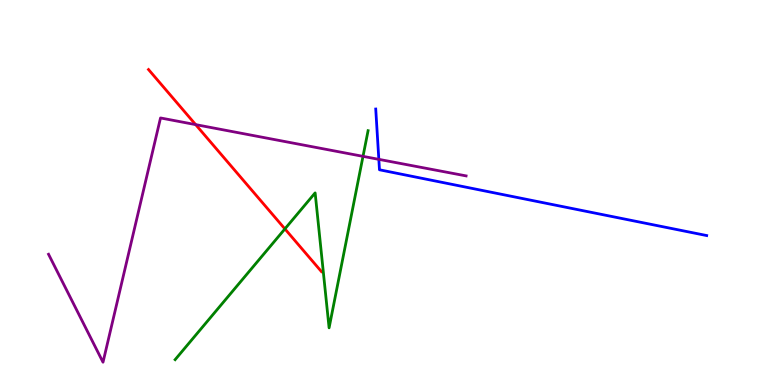[{'lines': ['blue', 'red'], 'intersections': []}, {'lines': ['green', 'red'], 'intersections': [{'x': 3.68, 'y': 4.05}]}, {'lines': ['purple', 'red'], 'intersections': [{'x': 2.52, 'y': 6.76}]}, {'lines': ['blue', 'green'], 'intersections': []}, {'lines': ['blue', 'purple'], 'intersections': [{'x': 4.89, 'y': 5.86}]}, {'lines': ['green', 'purple'], 'intersections': [{'x': 4.68, 'y': 5.94}]}]